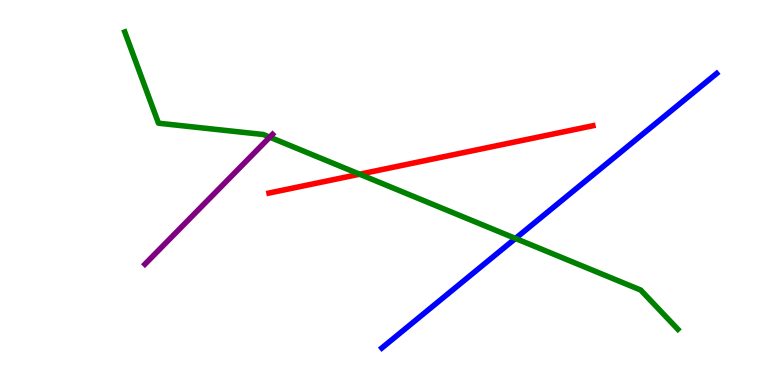[{'lines': ['blue', 'red'], 'intersections': []}, {'lines': ['green', 'red'], 'intersections': [{'x': 4.64, 'y': 5.47}]}, {'lines': ['purple', 'red'], 'intersections': []}, {'lines': ['blue', 'green'], 'intersections': [{'x': 6.65, 'y': 3.81}]}, {'lines': ['blue', 'purple'], 'intersections': []}, {'lines': ['green', 'purple'], 'intersections': [{'x': 3.48, 'y': 6.44}]}]